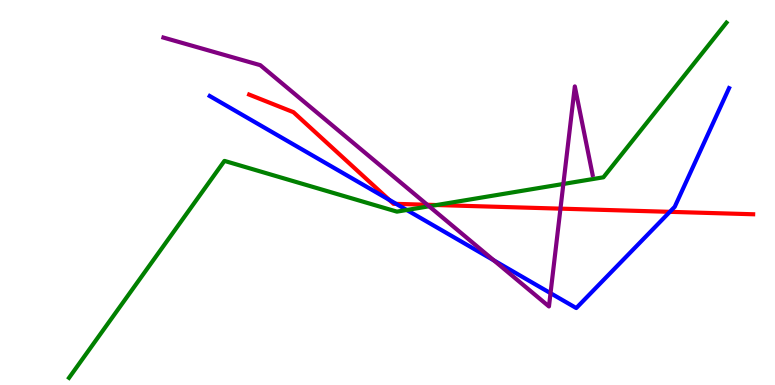[{'lines': ['blue', 'red'], 'intersections': [{'x': 5.02, 'y': 4.81}, {'x': 5.11, 'y': 4.7}, {'x': 8.64, 'y': 4.5}]}, {'lines': ['green', 'red'], 'intersections': [{'x': 5.63, 'y': 4.67}]}, {'lines': ['purple', 'red'], 'intersections': [{'x': 5.51, 'y': 4.68}, {'x': 7.23, 'y': 4.58}]}, {'lines': ['blue', 'green'], 'intersections': [{'x': 5.25, 'y': 4.55}]}, {'lines': ['blue', 'purple'], 'intersections': [{'x': 6.37, 'y': 3.24}, {'x': 7.1, 'y': 2.39}]}, {'lines': ['green', 'purple'], 'intersections': [{'x': 5.54, 'y': 4.64}, {'x': 7.27, 'y': 5.22}]}]